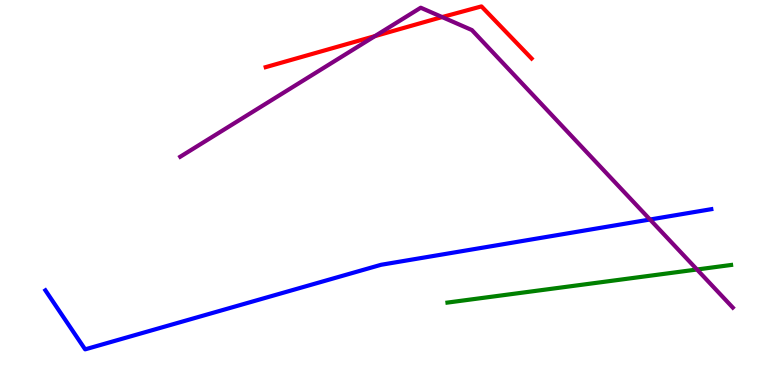[{'lines': ['blue', 'red'], 'intersections': []}, {'lines': ['green', 'red'], 'intersections': []}, {'lines': ['purple', 'red'], 'intersections': [{'x': 4.84, 'y': 9.06}, {'x': 5.71, 'y': 9.56}]}, {'lines': ['blue', 'green'], 'intersections': []}, {'lines': ['blue', 'purple'], 'intersections': [{'x': 8.39, 'y': 4.3}]}, {'lines': ['green', 'purple'], 'intersections': [{'x': 8.99, 'y': 3.0}]}]